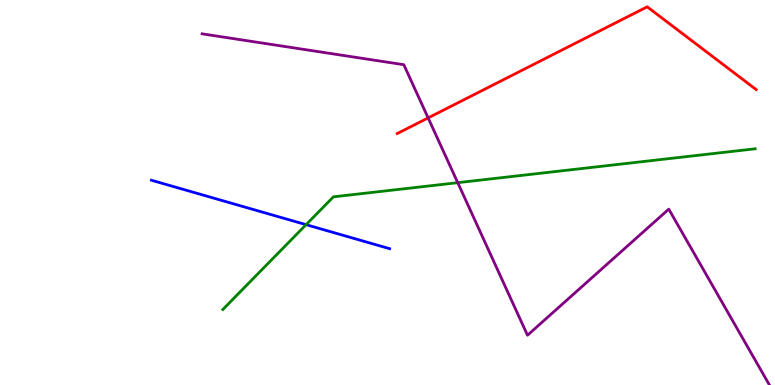[{'lines': ['blue', 'red'], 'intersections': []}, {'lines': ['green', 'red'], 'intersections': []}, {'lines': ['purple', 'red'], 'intersections': [{'x': 5.52, 'y': 6.94}]}, {'lines': ['blue', 'green'], 'intersections': [{'x': 3.95, 'y': 4.16}]}, {'lines': ['blue', 'purple'], 'intersections': []}, {'lines': ['green', 'purple'], 'intersections': [{'x': 5.91, 'y': 5.26}]}]